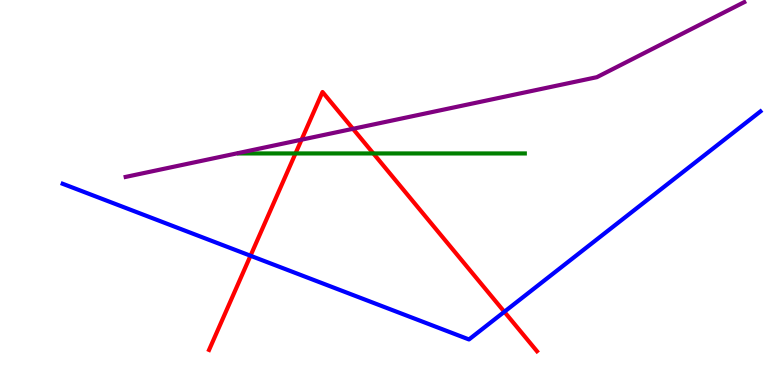[{'lines': ['blue', 'red'], 'intersections': [{'x': 3.23, 'y': 3.36}, {'x': 6.51, 'y': 1.9}]}, {'lines': ['green', 'red'], 'intersections': [{'x': 3.81, 'y': 6.01}, {'x': 4.82, 'y': 6.01}]}, {'lines': ['purple', 'red'], 'intersections': [{'x': 3.89, 'y': 6.37}, {'x': 4.55, 'y': 6.65}]}, {'lines': ['blue', 'green'], 'intersections': []}, {'lines': ['blue', 'purple'], 'intersections': []}, {'lines': ['green', 'purple'], 'intersections': []}]